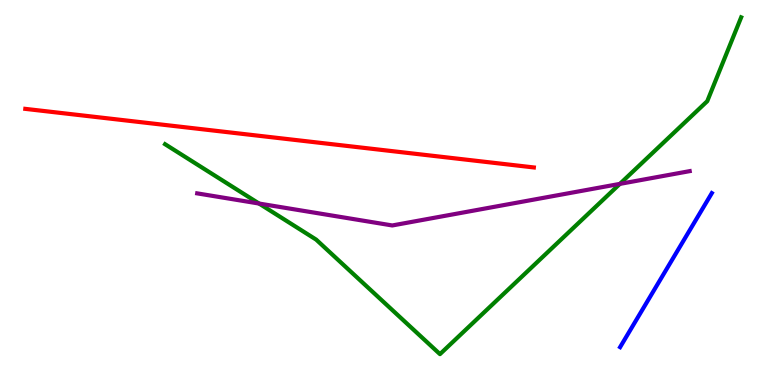[{'lines': ['blue', 'red'], 'intersections': []}, {'lines': ['green', 'red'], 'intersections': []}, {'lines': ['purple', 'red'], 'intersections': []}, {'lines': ['blue', 'green'], 'intersections': []}, {'lines': ['blue', 'purple'], 'intersections': []}, {'lines': ['green', 'purple'], 'intersections': [{'x': 3.34, 'y': 4.71}, {'x': 8.0, 'y': 5.22}]}]